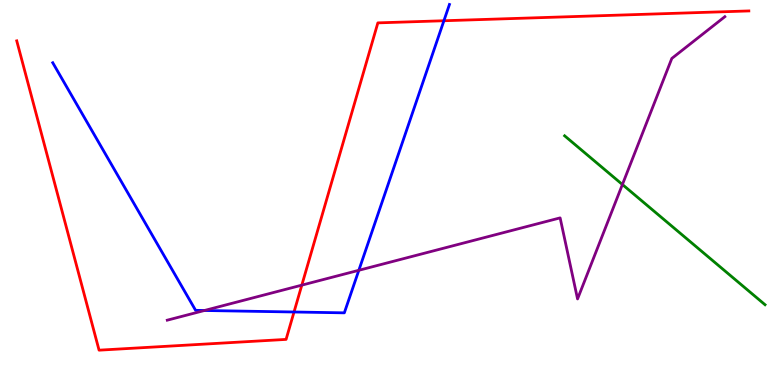[{'lines': ['blue', 'red'], 'intersections': [{'x': 3.79, 'y': 1.9}, {'x': 5.73, 'y': 9.46}]}, {'lines': ['green', 'red'], 'intersections': []}, {'lines': ['purple', 'red'], 'intersections': [{'x': 3.89, 'y': 2.59}]}, {'lines': ['blue', 'green'], 'intersections': []}, {'lines': ['blue', 'purple'], 'intersections': [{'x': 2.64, 'y': 1.94}, {'x': 4.63, 'y': 2.98}]}, {'lines': ['green', 'purple'], 'intersections': [{'x': 8.03, 'y': 5.21}]}]